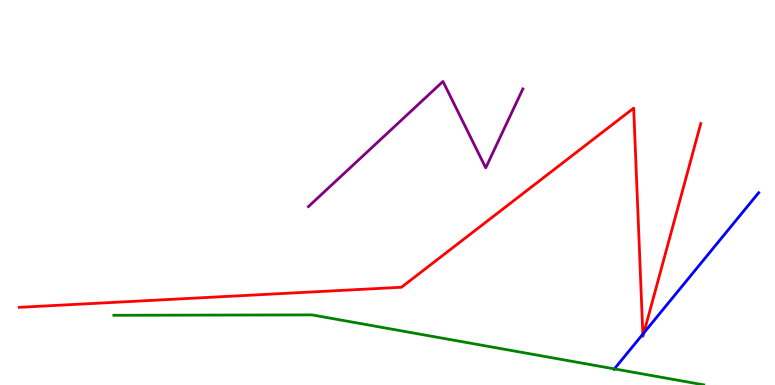[{'lines': ['blue', 'red'], 'intersections': [{'x': 8.29, 'y': 1.32}, {'x': 8.31, 'y': 1.35}]}, {'lines': ['green', 'red'], 'intersections': []}, {'lines': ['purple', 'red'], 'intersections': []}, {'lines': ['blue', 'green'], 'intersections': [{'x': 7.93, 'y': 0.418}]}, {'lines': ['blue', 'purple'], 'intersections': []}, {'lines': ['green', 'purple'], 'intersections': []}]